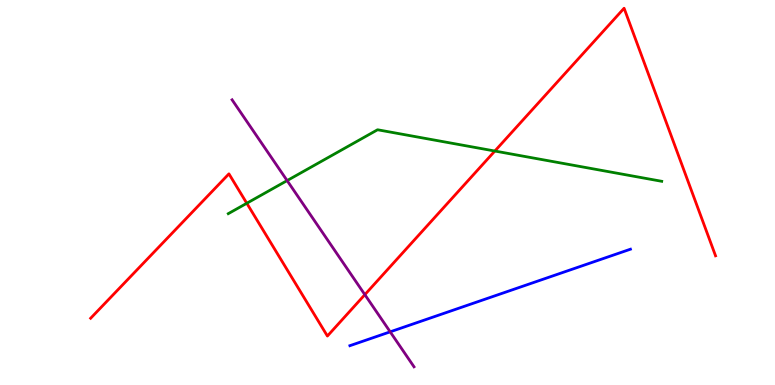[{'lines': ['blue', 'red'], 'intersections': []}, {'lines': ['green', 'red'], 'intersections': [{'x': 3.18, 'y': 4.72}, {'x': 6.39, 'y': 6.08}]}, {'lines': ['purple', 'red'], 'intersections': [{'x': 4.71, 'y': 2.35}]}, {'lines': ['blue', 'green'], 'intersections': []}, {'lines': ['blue', 'purple'], 'intersections': [{'x': 5.03, 'y': 1.38}]}, {'lines': ['green', 'purple'], 'intersections': [{'x': 3.7, 'y': 5.31}]}]